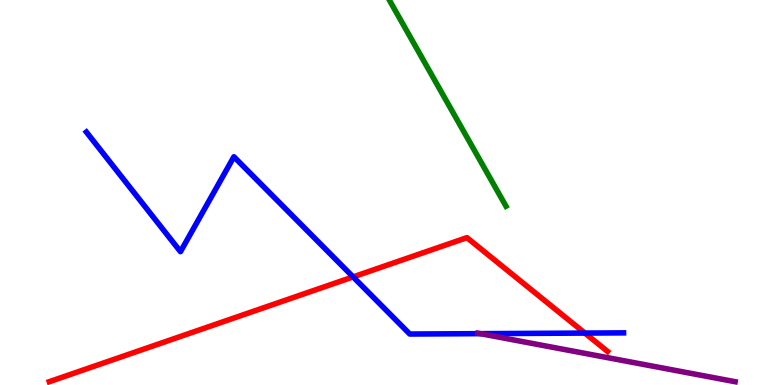[{'lines': ['blue', 'red'], 'intersections': [{'x': 4.56, 'y': 2.81}, {'x': 7.55, 'y': 1.35}]}, {'lines': ['green', 'red'], 'intersections': []}, {'lines': ['purple', 'red'], 'intersections': []}, {'lines': ['blue', 'green'], 'intersections': []}, {'lines': ['blue', 'purple'], 'intersections': [{'x': 6.2, 'y': 1.33}]}, {'lines': ['green', 'purple'], 'intersections': []}]